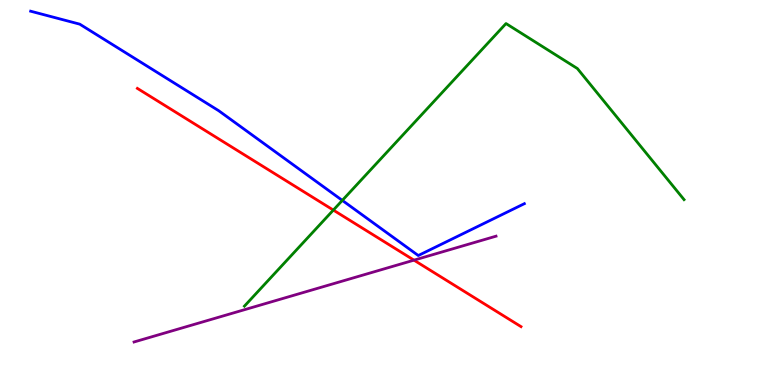[{'lines': ['blue', 'red'], 'intersections': []}, {'lines': ['green', 'red'], 'intersections': [{'x': 4.3, 'y': 4.54}]}, {'lines': ['purple', 'red'], 'intersections': [{'x': 5.34, 'y': 3.24}]}, {'lines': ['blue', 'green'], 'intersections': [{'x': 4.42, 'y': 4.79}]}, {'lines': ['blue', 'purple'], 'intersections': []}, {'lines': ['green', 'purple'], 'intersections': []}]